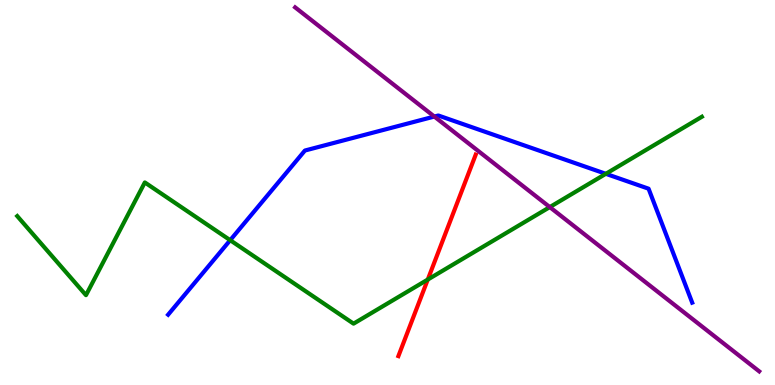[{'lines': ['blue', 'red'], 'intersections': []}, {'lines': ['green', 'red'], 'intersections': [{'x': 5.52, 'y': 2.74}]}, {'lines': ['purple', 'red'], 'intersections': []}, {'lines': ['blue', 'green'], 'intersections': [{'x': 2.97, 'y': 3.76}, {'x': 7.82, 'y': 5.49}]}, {'lines': ['blue', 'purple'], 'intersections': [{'x': 5.6, 'y': 6.97}]}, {'lines': ['green', 'purple'], 'intersections': [{'x': 7.09, 'y': 4.62}]}]